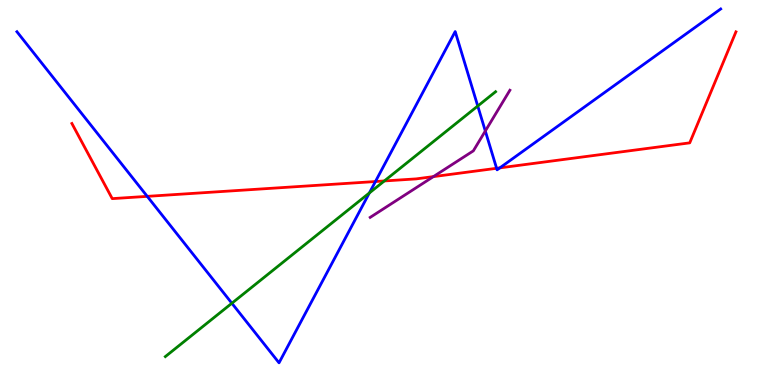[{'lines': ['blue', 'red'], 'intersections': [{'x': 1.9, 'y': 4.9}, {'x': 4.84, 'y': 5.28}, {'x': 6.41, 'y': 5.63}, {'x': 6.45, 'y': 5.64}]}, {'lines': ['green', 'red'], 'intersections': [{'x': 4.96, 'y': 5.3}]}, {'lines': ['purple', 'red'], 'intersections': [{'x': 5.59, 'y': 5.41}]}, {'lines': ['blue', 'green'], 'intersections': [{'x': 2.99, 'y': 2.12}, {'x': 4.77, 'y': 4.99}, {'x': 6.16, 'y': 7.25}]}, {'lines': ['blue', 'purple'], 'intersections': [{'x': 6.26, 'y': 6.6}]}, {'lines': ['green', 'purple'], 'intersections': []}]